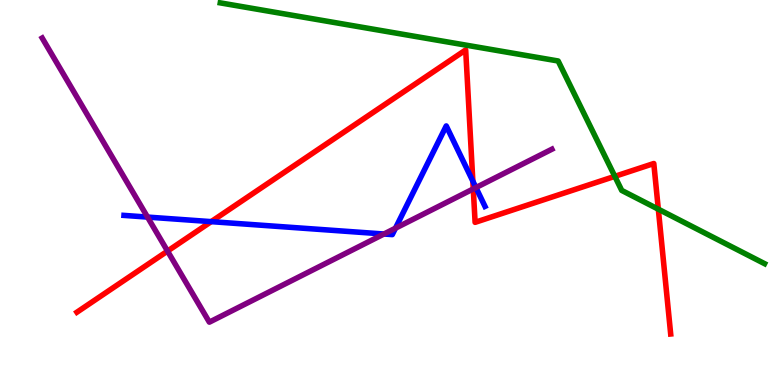[{'lines': ['blue', 'red'], 'intersections': [{'x': 2.72, 'y': 4.24}, {'x': 6.1, 'y': 5.29}]}, {'lines': ['green', 'red'], 'intersections': [{'x': 7.93, 'y': 5.42}, {'x': 8.49, 'y': 4.57}]}, {'lines': ['purple', 'red'], 'intersections': [{'x': 2.16, 'y': 3.48}, {'x': 6.11, 'y': 5.09}]}, {'lines': ['blue', 'green'], 'intersections': []}, {'lines': ['blue', 'purple'], 'intersections': [{'x': 1.9, 'y': 4.36}, {'x': 4.95, 'y': 3.92}, {'x': 5.1, 'y': 4.07}, {'x': 6.14, 'y': 5.13}]}, {'lines': ['green', 'purple'], 'intersections': []}]